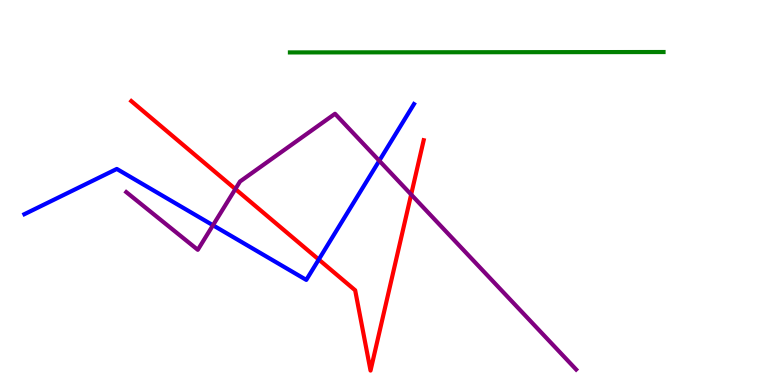[{'lines': ['blue', 'red'], 'intersections': [{'x': 4.11, 'y': 3.26}]}, {'lines': ['green', 'red'], 'intersections': []}, {'lines': ['purple', 'red'], 'intersections': [{'x': 3.04, 'y': 5.09}, {'x': 5.31, 'y': 4.95}]}, {'lines': ['blue', 'green'], 'intersections': []}, {'lines': ['blue', 'purple'], 'intersections': [{'x': 2.75, 'y': 4.15}, {'x': 4.89, 'y': 5.83}]}, {'lines': ['green', 'purple'], 'intersections': []}]